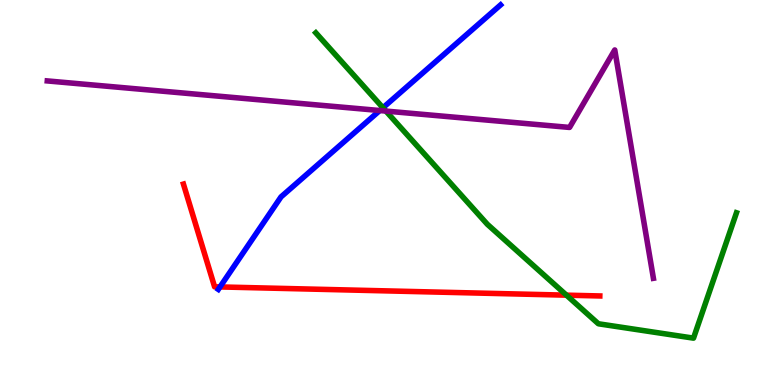[{'lines': ['blue', 'red'], 'intersections': [{'x': 2.84, 'y': 2.55}]}, {'lines': ['green', 'red'], 'intersections': [{'x': 7.31, 'y': 2.33}]}, {'lines': ['purple', 'red'], 'intersections': []}, {'lines': ['blue', 'green'], 'intersections': [{'x': 4.94, 'y': 7.2}]}, {'lines': ['blue', 'purple'], 'intersections': [{'x': 4.9, 'y': 7.13}]}, {'lines': ['green', 'purple'], 'intersections': [{'x': 4.98, 'y': 7.11}]}]